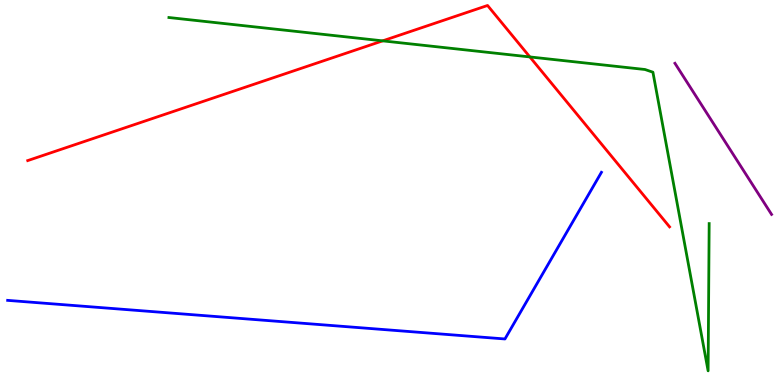[{'lines': ['blue', 'red'], 'intersections': []}, {'lines': ['green', 'red'], 'intersections': [{'x': 4.94, 'y': 8.94}, {'x': 6.84, 'y': 8.52}]}, {'lines': ['purple', 'red'], 'intersections': []}, {'lines': ['blue', 'green'], 'intersections': []}, {'lines': ['blue', 'purple'], 'intersections': []}, {'lines': ['green', 'purple'], 'intersections': []}]